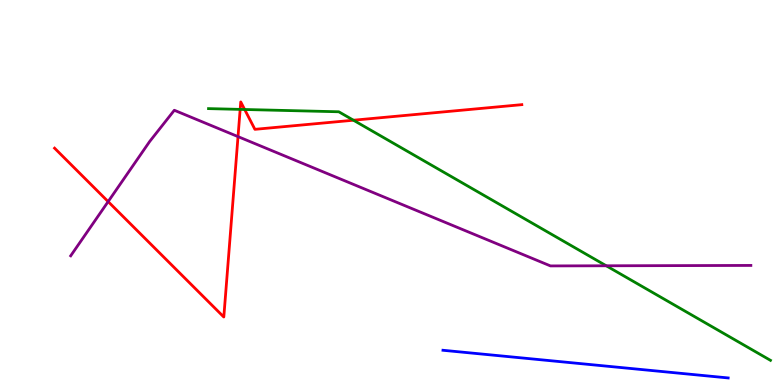[{'lines': ['blue', 'red'], 'intersections': []}, {'lines': ['green', 'red'], 'intersections': [{'x': 3.1, 'y': 7.16}, {'x': 3.16, 'y': 7.16}, {'x': 4.56, 'y': 6.88}]}, {'lines': ['purple', 'red'], 'intersections': [{'x': 1.4, 'y': 4.76}, {'x': 3.07, 'y': 6.45}]}, {'lines': ['blue', 'green'], 'intersections': []}, {'lines': ['blue', 'purple'], 'intersections': []}, {'lines': ['green', 'purple'], 'intersections': [{'x': 7.82, 'y': 3.1}]}]